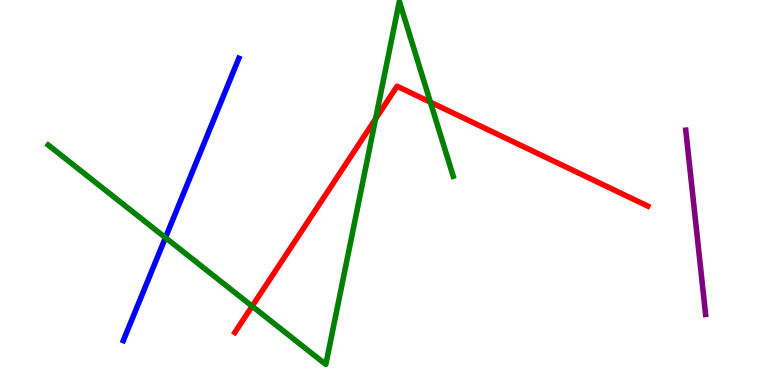[{'lines': ['blue', 'red'], 'intersections': []}, {'lines': ['green', 'red'], 'intersections': [{'x': 3.25, 'y': 2.05}, {'x': 4.85, 'y': 6.91}, {'x': 5.55, 'y': 7.35}]}, {'lines': ['purple', 'red'], 'intersections': []}, {'lines': ['blue', 'green'], 'intersections': [{'x': 2.13, 'y': 3.83}]}, {'lines': ['blue', 'purple'], 'intersections': []}, {'lines': ['green', 'purple'], 'intersections': []}]